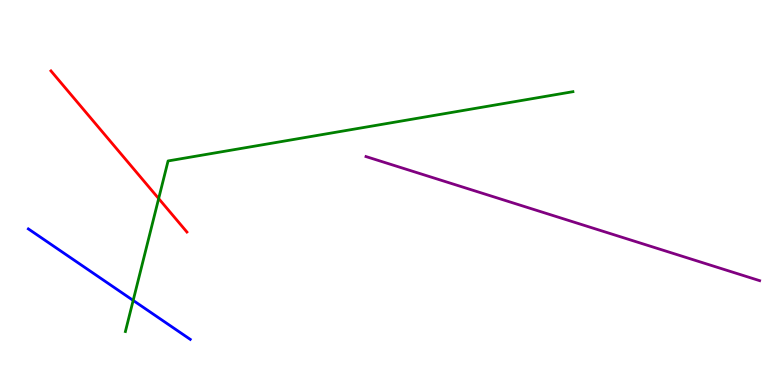[{'lines': ['blue', 'red'], 'intersections': []}, {'lines': ['green', 'red'], 'intersections': [{'x': 2.05, 'y': 4.84}]}, {'lines': ['purple', 'red'], 'intersections': []}, {'lines': ['blue', 'green'], 'intersections': [{'x': 1.72, 'y': 2.2}]}, {'lines': ['blue', 'purple'], 'intersections': []}, {'lines': ['green', 'purple'], 'intersections': []}]